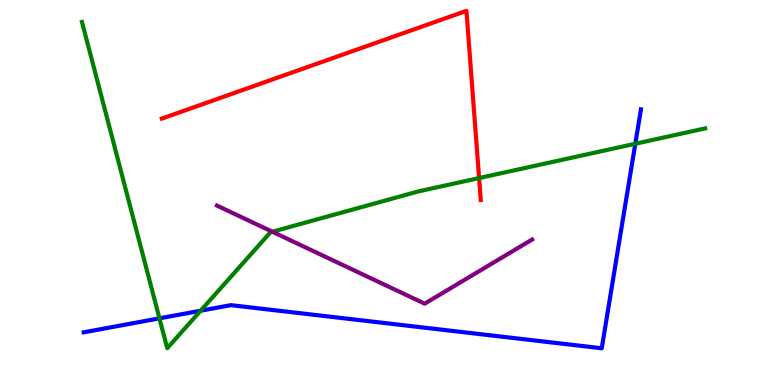[{'lines': ['blue', 'red'], 'intersections': []}, {'lines': ['green', 'red'], 'intersections': [{'x': 6.18, 'y': 5.38}]}, {'lines': ['purple', 'red'], 'intersections': []}, {'lines': ['blue', 'green'], 'intersections': [{'x': 2.06, 'y': 1.73}, {'x': 2.59, 'y': 1.93}, {'x': 8.2, 'y': 6.27}]}, {'lines': ['blue', 'purple'], 'intersections': []}, {'lines': ['green', 'purple'], 'intersections': [{'x': 3.51, 'y': 3.98}]}]